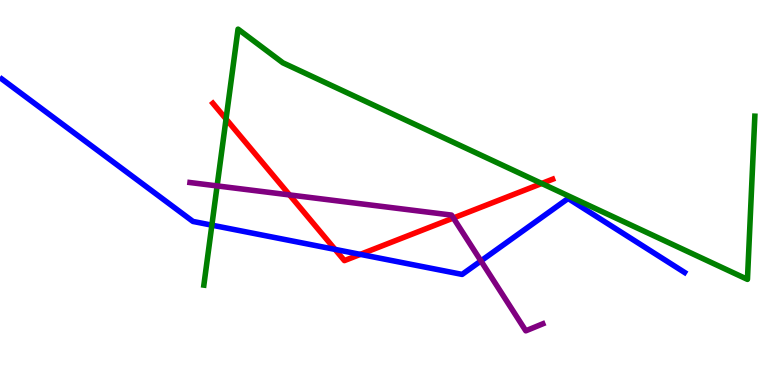[{'lines': ['blue', 'red'], 'intersections': [{'x': 4.32, 'y': 3.52}, {'x': 4.65, 'y': 3.39}]}, {'lines': ['green', 'red'], 'intersections': [{'x': 2.92, 'y': 6.91}, {'x': 6.99, 'y': 5.23}]}, {'lines': ['purple', 'red'], 'intersections': [{'x': 3.74, 'y': 4.94}, {'x': 5.85, 'y': 4.34}]}, {'lines': ['blue', 'green'], 'intersections': [{'x': 2.73, 'y': 4.15}]}, {'lines': ['blue', 'purple'], 'intersections': [{'x': 6.21, 'y': 3.22}]}, {'lines': ['green', 'purple'], 'intersections': [{'x': 2.8, 'y': 5.17}]}]